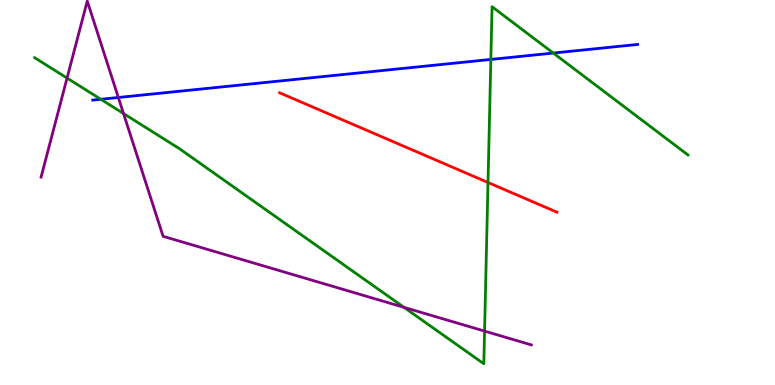[{'lines': ['blue', 'red'], 'intersections': []}, {'lines': ['green', 'red'], 'intersections': [{'x': 6.3, 'y': 5.26}]}, {'lines': ['purple', 'red'], 'intersections': []}, {'lines': ['blue', 'green'], 'intersections': [{'x': 1.3, 'y': 7.42}, {'x': 6.33, 'y': 8.46}, {'x': 7.14, 'y': 8.62}]}, {'lines': ['blue', 'purple'], 'intersections': [{'x': 1.53, 'y': 7.47}]}, {'lines': ['green', 'purple'], 'intersections': [{'x': 0.865, 'y': 7.97}, {'x': 1.59, 'y': 7.05}, {'x': 5.21, 'y': 2.02}, {'x': 6.25, 'y': 1.4}]}]